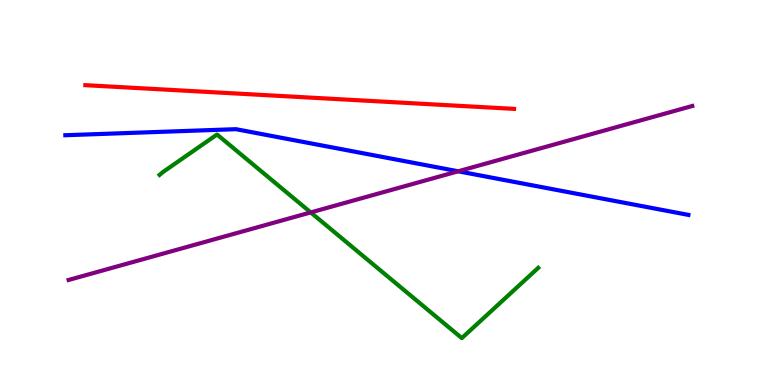[{'lines': ['blue', 'red'], 'intersections': []}, {'lines': ['green', 'red'], 'intersections': []}, {'lines': ['purple', 'red'], 'intersections': []}, {'lines': ['blue', 'green'], 'intersections': []}, {'lines': ['blue', 'purple'], 'intersections': [{'x': 5.91, 'y': 5.55}]}, {'lines': ['green', 'purple'], 'intersections': [{'x': 4.01, 'y': 4.48}]}]